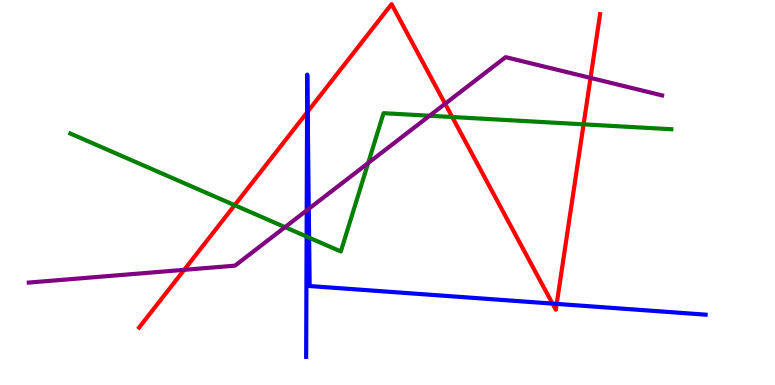[{'lines': ['blue', 'red'], 'intersections': [{'x': 3.96, 'y': 7.08}, {'x': 3.97, 'y': 7.1}, {'x': 7.13, 'y': 2.11}, {'x': 7.18, 'y': 2.11}]}, {'lines': ['green', 'red'], 'intersections': [{'x': 3.03, 'y': 4.67}, {'x': 5.84, 'y': 6.96}, {'x': 7.53, 'y': 6.77}]}, {'lines': ['purple', 'red'], 'intersections': [{'x': 2.38, 'y': 2.99}, {'x': 5.74, 'y': 7.3}, {'x': 7.62, 'y': 7.98}]}, {'lines': ['blue', 'green'], 'intersections': [{'x': 3.96, 'y': 3.86}, {'x': 3.99, 'y': 3.83}]}, {'lines': ['blue', 'purple'], 'intersections': [{'x': 3.96, 'y': 4.54}, {'x': 3.98, 'y': 4.58}]}, {'lines': ['green', 'purple'], 'intersections': [{'x': 3.68, 'y': 4.1}, {'x': 4.75, 'y': 5.76}, {'x': 5.54, 'y': 6.99}]}]